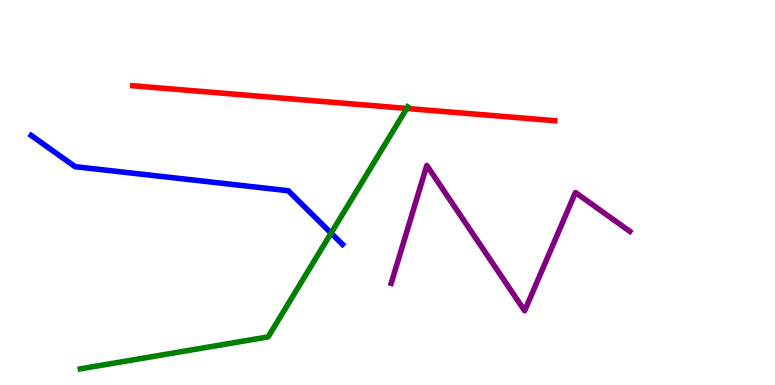[{'lines': ['blue', 'red'], 'intersections': []}, {'lines': ['green', 'red'], 'intersections': [{'x': 5.25, 'y': 7.18}]}, {'lines': ['purple', 'red'], 'intersections': []}, {'lines': ['blue', 'green'], 'intersections': [{'x': 4.27, 'y': 3.95}]}, {'lines': ['blue', 'purple'], 'intersections': []}, {'lines': ['green', 'purple'], 'intersections': []}]